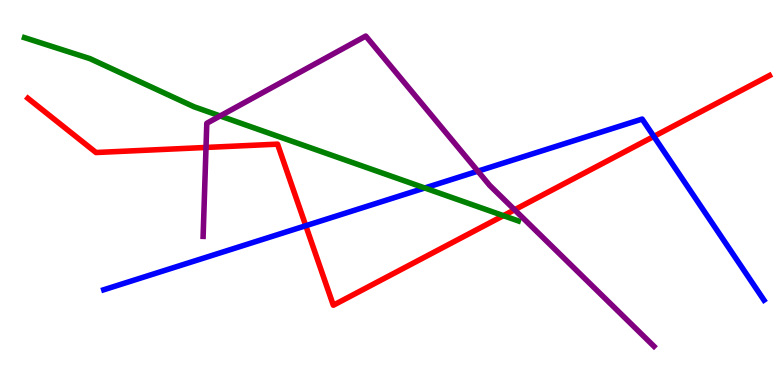[{'lines': ['blue', 'red'], 'intersections': [{'x': 3.95, 'y': 4.14}, {'x': 8.44, 'y': 6.46}]}, {'lines': ['green', 'red'], 'intersections': [{'x': 6.5, 'y': 4.4}]}, {'lines': ['purple', 'red'], 'intersections': [{'x': 2.66, 'y': 6.17}, {'x': 6.64, 'y': 4.55}]}, {'lines': ['blue', 'green'], 'intersections': [{'x': 5.48, 'y': 5.12}]}, {'lines': ['blue', 'purple'], 'intersections': [{'x': 6.17, 'y': 5.55}]}, {'lines': ['green', 'purple'], 'intersections': [{'x': 2.84, 'y': 6.99}]}]